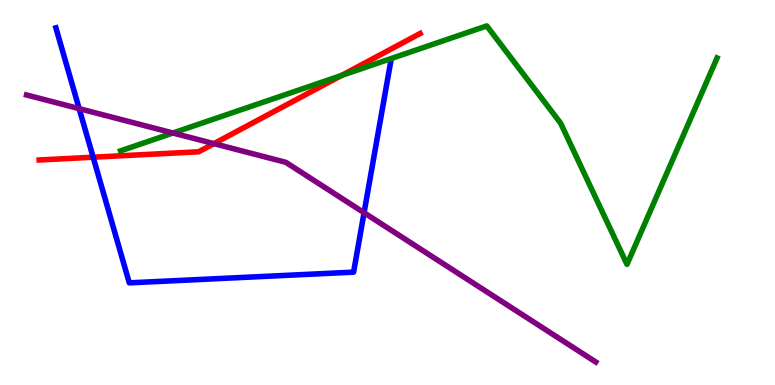[{'lines': ['blue', 'red'], 'intersections': [{'x': 1.2, 'y': 5.92}]}, {'lines': ['green', 'red'], 'intersections': [{'x': 4.41, 'y': 8.04}]}, {'lines': ['purple', 'red'], 'intersections': [{'x': 2.76, 'y': 6.27}]}, {'lines': ['blue', 'green'], 'intersections': []}, {'lines': ['blue', 'purple'], 'intersections': [{'x': 1.02, 'y': 7.18}, {'x': 4.7, 'y': 4.47}]}, {'lines': ['green', 'purple'], 'intersections': [{'x': 2.23, 'y': 6.55}]}]